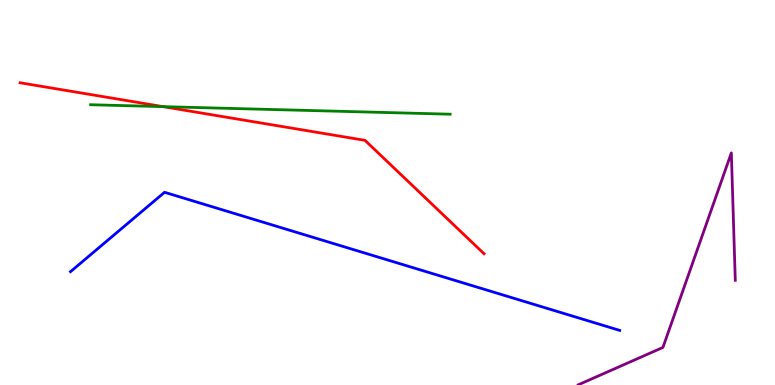[{'lines': ['blue', 'red'], 'intersections': []}, {'lines': ['green', 'red'], 'intersections': [{'x': 2.1, 'y': 7.23}]}, {'lines': ['purple', 'red'], 'intersections': []}, {'lines': ['blue', 'green'], 'intersections': []}, {'lines': ['blue', 'purple'], 'intersections': []}, {'lines': ['green', 'purple'], 'intersections': []}]